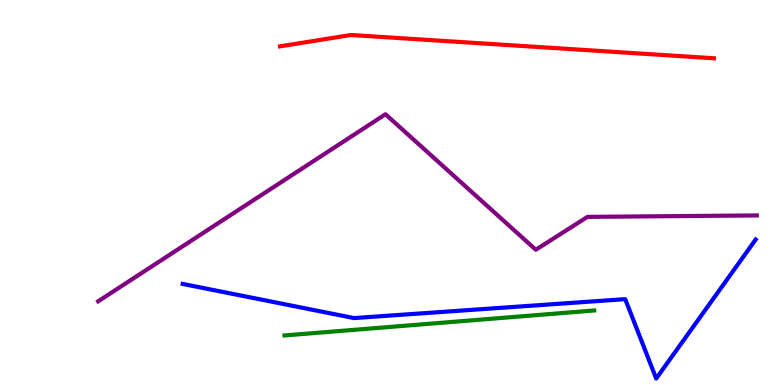[{'lines': ['blue', 'red'], 'intersections': []}, {'lines': ['green', 'red'], 'intersections': []}, {'lines': ['purple', 'red'], 'intersections': []}, {'lines': ['blue', 'green'], 'intersections': []}, {'lines': ['blue', 'purple'], 'intersections': []}, {'lines': ['green', 'purple'], 'intersections': []}]